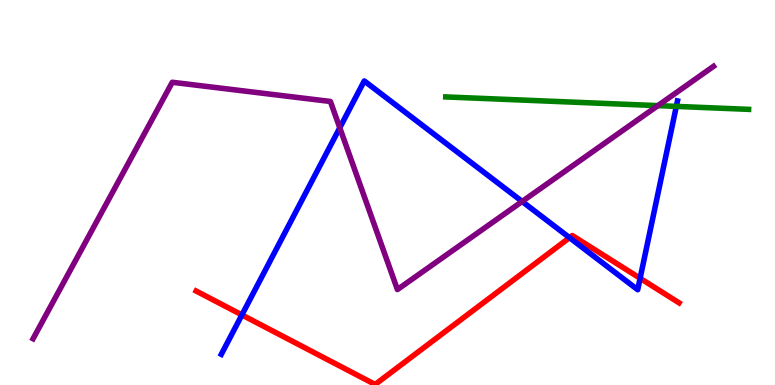[{'lines': ['blue', 'red'], 'intersections': [{'x': 3.12, 'y': 1.82}, {'x': 7.35, 'y': 3.83}, {'x': 8.26, 'y': 2.77}]}, {'lines': ['green', 'red'], 'intersections': []}, {'lines': ['purple', 'red'], 'intersections': []}, {'lines': ['blue', 'green'], 'intersections': [{'x': 8.73, 'y': 7.24}]}, {'lines': ['blue', 'purple'], 'intersections': [{'x': 4.38, 'y': 6.68}, {'x': 6.74, 'y': 4.77}]}, {'lines': ['green', 'purple'], 'intersections': [{'x': 8.49, 'y': 7.26}]}]